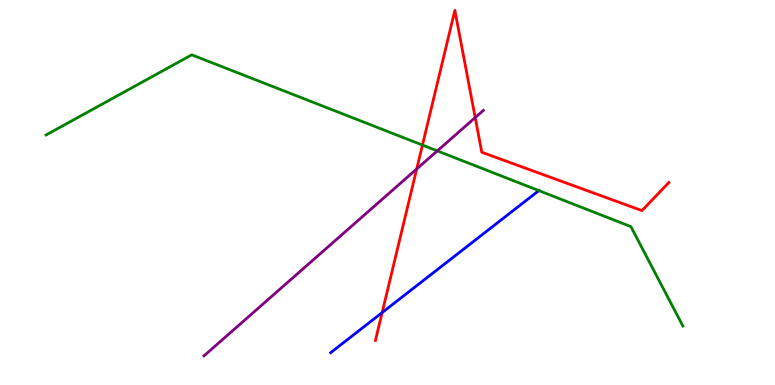[{'lines': ['blue', 'red'], 'intersections': [{'x': 4.93, 'y': 1.88}]}, {'lines': ['green', 'red'], 'intersections': [{'x': 5.45, 'y': 6.23}]}, {'lines': ['purple', 'red'], 'intersections': [{'x': 5.38, 'y': 5.61}, {'x': 6.13, 'y': 6.95}]}, {'lines': ['blue', 'green'], 'intersections': [{'x': 6.95, 'y': 5.05}]}, {'lines': ['blue', 'purple'], 'intersections': []}, {'lines': ['green', 'purple'], 'intersections': [{'x': 5.64, 'y': 6.08}]}]